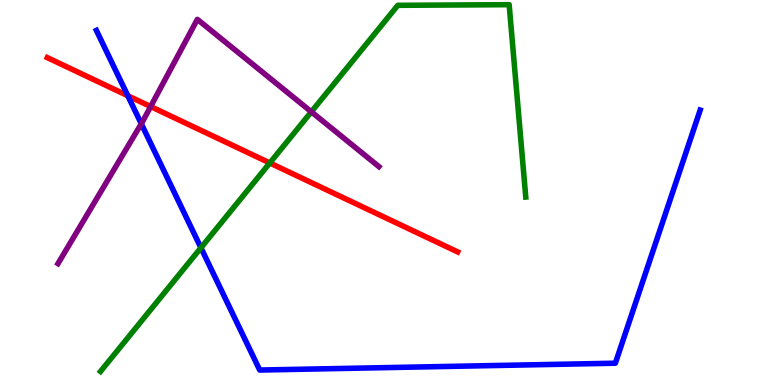[{'lines': ['blue', 'red'], 'intersections': [{'x': 1.65, 'y': 7.51}]}, {'lines': ['green', 'red'], 'intersections': [{'x': 3.48, 'y': 5.77}]}, {'lines': ['purple', 'red'], 'intersections': [{'x': 1.94, 'y': 7.23}]}, {'lines': ['blue', 'green'], 'intersections': [{'x': 2.59, 'y': 3.56}]}, {'lines': ['blue', 'purple'], 'intersections': [{'x': 1.82, 'y': 6.78}]}, {'lines': ['green', 'purple'], 'intersections': [{'x': 4.02, 'y': 7.1}]}]